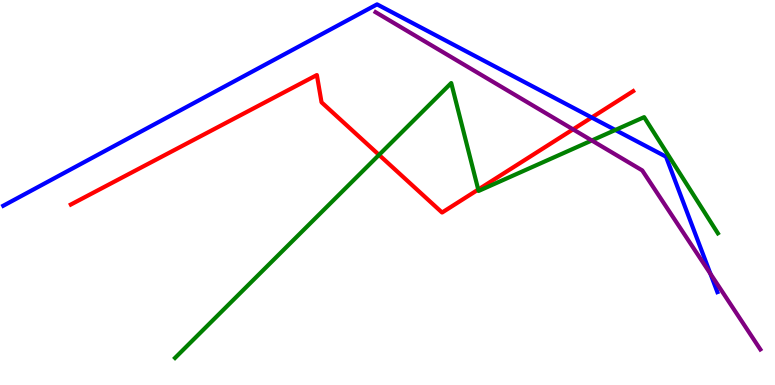[{'lines': ['blue', 'red'], 'intersections': [{'x': 7.63, 'y': 6.95}]}, {'lines': ['green', 'red'], 'intersections': [{'x': 4.89, 'y': 5.98}, {'x': 6.17, 'y': 5.08}]}, {'lines': ['purple', 'red'], 'intersections': [{'x': 7.39, 'y': 6.64}]}, {'lines': ['blue', 'green'], 'intersections': [{'x': 7.94, 'y': 6.62}]}, {'lines': ['blue', 'purple'], 'intersections': [{'x': 9.17, 'y': 2.89}]}, {'lines': ['green', 'purple'], 'intersections': [{'x': 7.64, 'y': 6.35}]}]